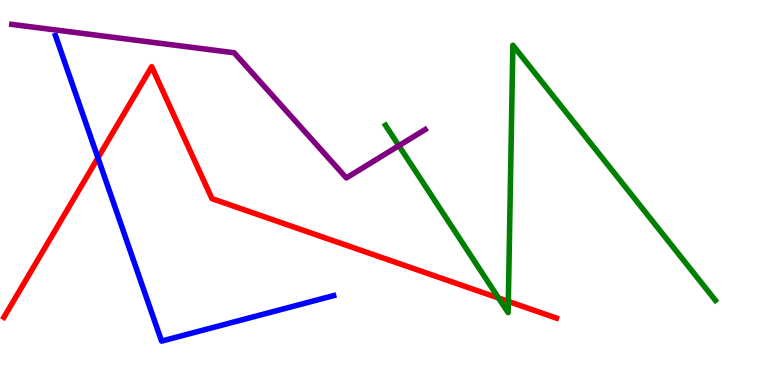[{'lines': ['blue', 'red'], 'intersections': [{'x': 1.26, 'y': 5.9}]}, {'lines': ['green', 'red'], 'intersections': [{'x': 6.43, 'y': 2.26}, {'x': 6.56, 'y': 2.17}]}, {'lines': ['purple', 'red'], 'intersections': []}, {'lines': ['blue', 'green'], 'intersections': []}, {'lines': ['blue', 'purple'], 'intersections': []}, {'lines': ['green', 'purple'], 'intersections': [{'x': 5.15, 'y': 6.22}]}]